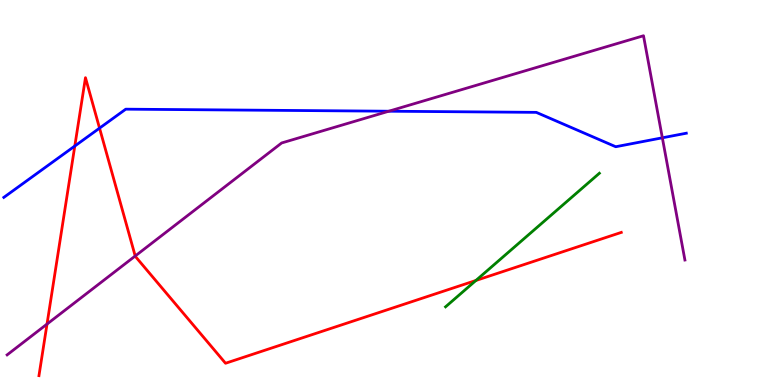[{'lines': ['blue', 'red'], 'intersections': [{'x': 0.965, 'y': 6.21}, {'x': 1.28, 'y': 6.67}]}, {'lines': ['green', 'red'], 'intersections': [{'x': 6.14, 'y': 2.71}]}, {'lines': ['purple', 'red'], 'intersections': [{'x': 0.607, 'y': 1.58}, {'x': 1.74, 'y': 3.35}]}, {'lines': ['blue', 'green'], 'intersections': []}, {'lines': ['blue', 'purple'], 'intersections': [{'x': 5.02, 'y': 7.11}, {'x': 8.55, 'y': 6.42}]}, {'lines': ['green', 'purple'], 'intersections': []}]